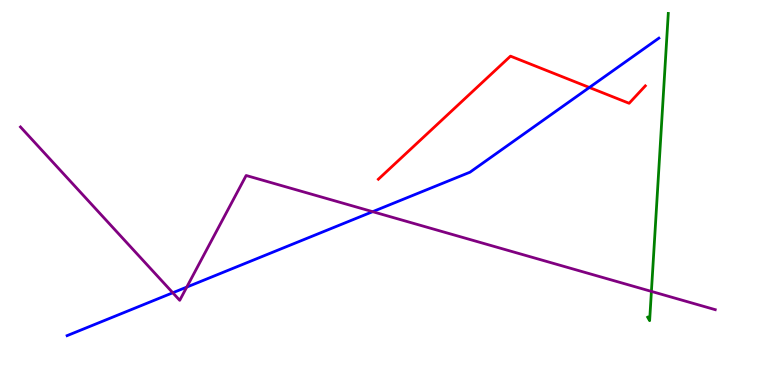[{'lines': ['blue', 'red'], 'intersections': [{'x': 7.6, 'y': 7.73}]}, {'lines': ['green', 'red'], 'intersections': []}, {'lines': ['purple', 'red'], 'intersections': []}, {'lines': ['blue', 'green'], 'intersections': []}, {'lines': ['blue', 'purple'], 'intersections': [{'x': 2.23, 'y': 2.4}, {'x': 2.41, 'y': 2.54}, {'x': 4.81, 'y': 4.5}]}, {'lines': ['green', 'purple'], 'intersections': [{'x': 8.41, 'y': 2.43}]}]